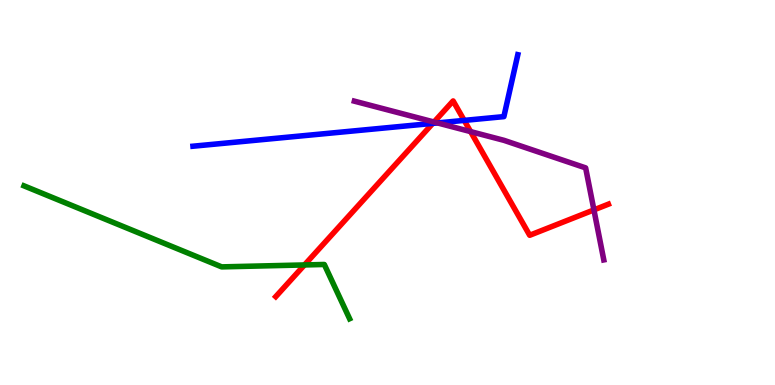[{'lines': ['blue', 'red'], 'intersections': [{'x': 5.58, 'y': 6.8}, {'x': 5.99, 'y': 6.87}]}, {'lines': ['green', 'red'], 'intersections': [{'x': 3.93, 'y': 3.12}]}, {'lines': ['purple', 'red'], 'intersections': [{'x': 5.6, 'y': 6.83}, {'x': 6.07, 'y': 6.58}, {'x': 7.66, 'y': 4.55}]}, {'lines': ['blue', 'green'], 'intersections': []}, {'lines': ['blue', 'purple'], 'intersections': [{'x': 5.65, 'y': 6.81}]}, {'lines': ['green', 'purple'], 'intersections': []}]